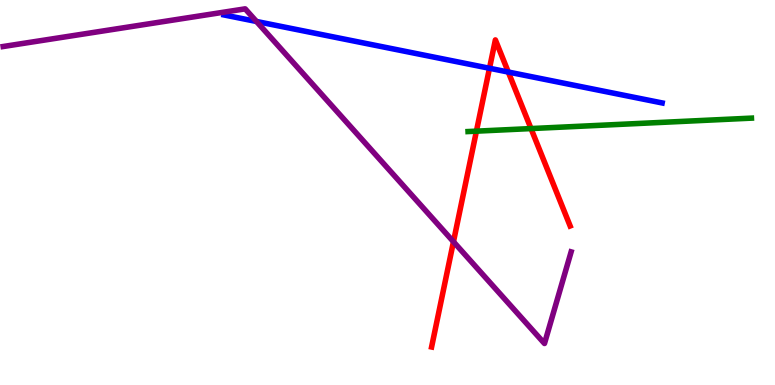[{'lines': ['blue', 'red'], 'intersections': [{'x': 6.32, 'y': 8.23}, {'x': 6.56, 'y': 8.13}]}, {'lines': ['green', 'red'], 'intersections': [{'x': 6.15, 'y': 6.59}, {'x': 6.85, 'y': 6.66}]}, {'lines': ['purple', 'red'], 'intersections': [{'x': 5.85, 'y': 3.72}]}, {'lines': ['blue', 'green'], 'intersections': []}, {'lines': ['blue', 'purple'], 'intersections': [{'x': 3.31, 'y': 9.44}]}, {'lines': ['green', 'purple'], 'intersections': []}]